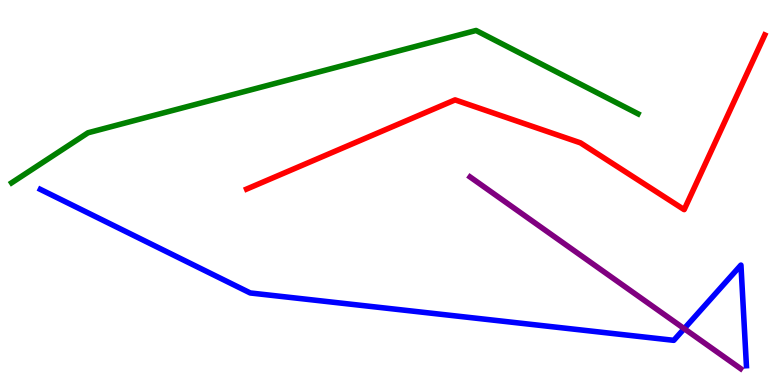[{'lines': ['blue', 'red'], 'intersections': []}, {'lines': ['green', 'red'], 'intersections': []}, {'lines': ['purple', 'red'], 'intersections': []}, {'lines': ['blue', 'green'], 'intersections': []}, {'lines': ['blue', 'purple'], 'intersections': [{'x': 8.83, 'y': 1.46}]}, {'lines': ['green', 'purple'], 'intersections': []}]